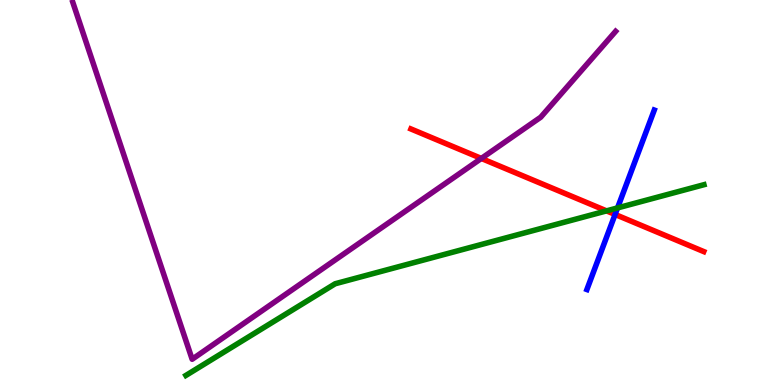[{'lines': ['blue', 'red'], 'intersections': [{'x': 7.94, 'y': 4.43}]}, {'lines': ['green', 'red'], 'intersections': [{'x': 7.83, 'y': 4.52}]}, {'lines': ['purple', 'red'], 'intersections': [{'x': 6.21, 'y': 5.88}]}, {'lines': ['blue', 'green'], 'intersections': [{'x': 7.97, 'y': 4.6}]}, {'lines': ['blue', 'purple'], 'intersections': []}, {'lines': ['green', 'purple'], 'intersections': []}]